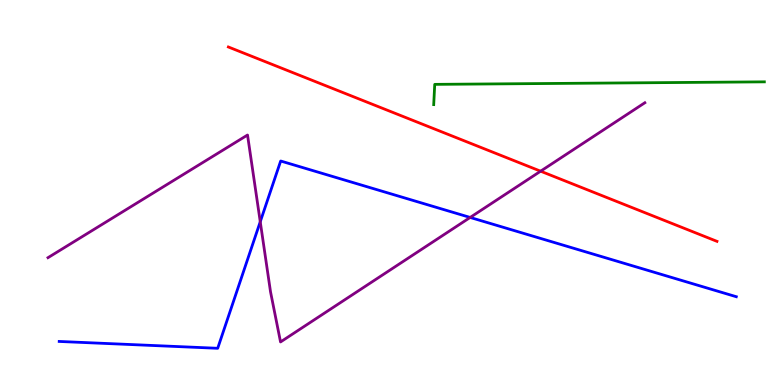[{'lines': ['blue', 'red'], 'intersections': []}, {'lines': ['green', 'red'], 'intersections': []}, {'lines': ['purple', 'red'], 'intersections': [{'x': 6.98, 'y': 5.55}]}, {'lines': ['blue', 'green'], 'intersections': []}, {'lines': ['blue', 'purple'], 'intersections': [{'x': 3.36, 'y': 4.24}, {'x': 6.07, 'y': 4.35}]}, {'lines': ['green', 'purple'], 'intersections': []}]